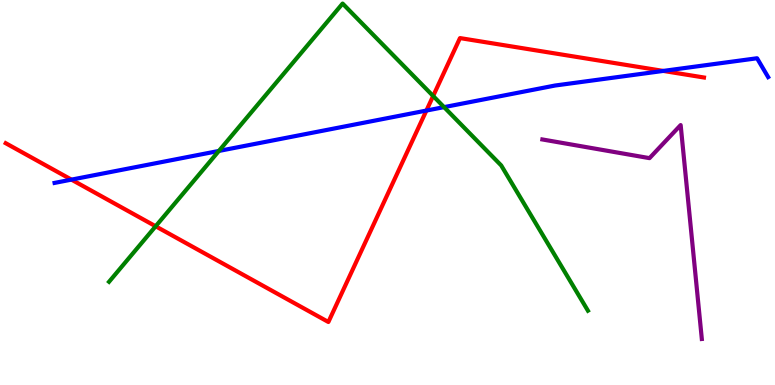[{'lines': ['blue', 'red'], 'intersections': [{'x': 0.922, 'y': 5.33}, {'x': 5.5, 'y': 7.13}, {'x': 8.56, 'y': 8.16}]}, {'lines': ['green', 'red'], 'intersections': [{'x': 2.01, 'y': 4.12}, {'x': 5.59, 'y': 7.51}]}, {'lines': ['purple', 'red'], 'intersections': []}, {'lines': ['blue', 'green'], 'intersections': [{'x': 2.82, 'y': 6.08}, {'x': 5.73, 'y': 7.22}]}, {'lines': ['blue', 'purple'], 'intersections': []}, {'lines': ['green', 'purple'], 'intersections': []}]